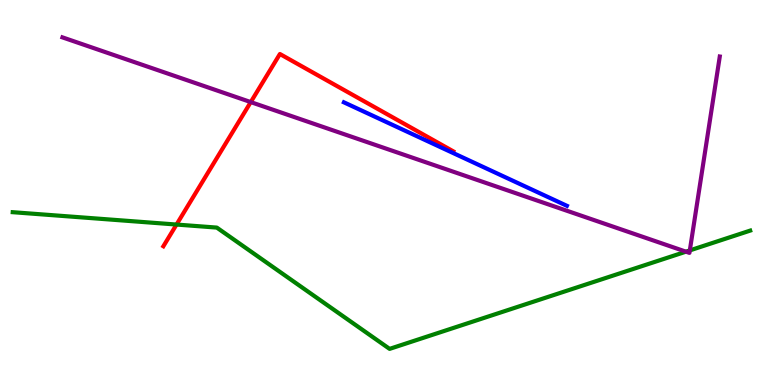[{'lines': ['blue', 'red'], 'intersections': []}, {'lines': ['green', 'red'], 'intersections': [{'x': 2.28, 'y': 4.17}]}, {'lines': ['purple', 'red'], 'intersections': [{'x': 3.24, 'y': 7.35}]}, {'lines': ['blue', 'green'], 'intersections': []}, {'lines': ['blue', 'purple'], 'intersections': []}, {'lines': ['green', 'purple'], 'intersections': [{'x': 8.85, 'y': 3.46}, {'x': 8.9, 'y': 3.5}]}]